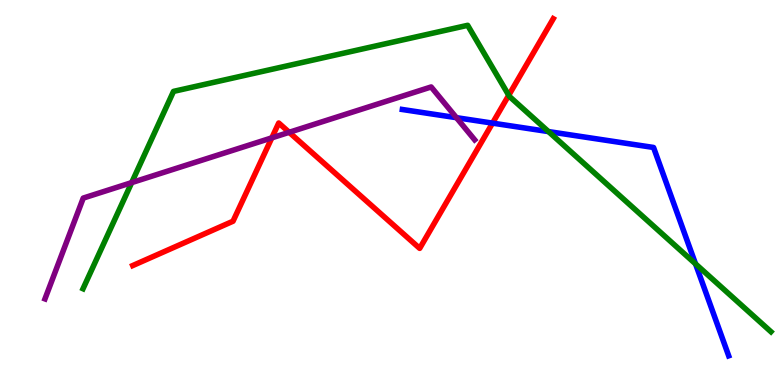[{'lines': ['blue', 'red'], 'intersections': [{'x': 6.36, 'y': 6.8}]}, {'lines': ['green', 'red'], 'intersections': [{'x': 6.56, 'y': 7.53}]}, {'lines': ['purple', 'red'], 'intersections': [{'x': 3.51, 'y': 6.42}, {'x': 3.73, 'y': 6.56}]}, {'lines': ['blue', 'green'], 'intersections': [{'x': 7.08, 'y': 6.58}, {'x': 8.97, 'y': 3.15}]}, {'lines': ['blue', 'purple'], 'intersections': [{'x': 5.89, 'y': 6.94}]}, {'lines': ['green', 'purple'], 'intersections': [{'x': 1.7, 'y': 5.26}]}]